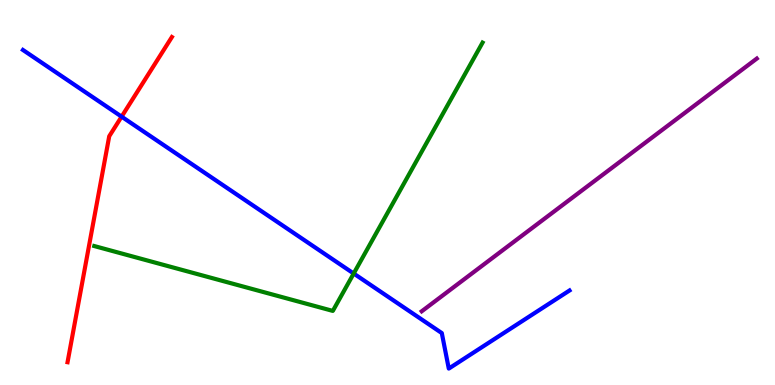[{'lines': ['blue', 'red'], 'intersections': [{'x': 1.57, 'y': 6.97}]}, {'lines': ['green', 'red'], 'intersections': []}, {'lines': ['purple', 'red'], 'intersections': []}, {'lines': ['blue', 'green'], 'intersections': [{'x': 4.56, 'y': 2.9}]}, {'lines': ['blue', 'purple'], 'intersections': []}, {'lines': ['green', 'purple'], 'intersections': []}]